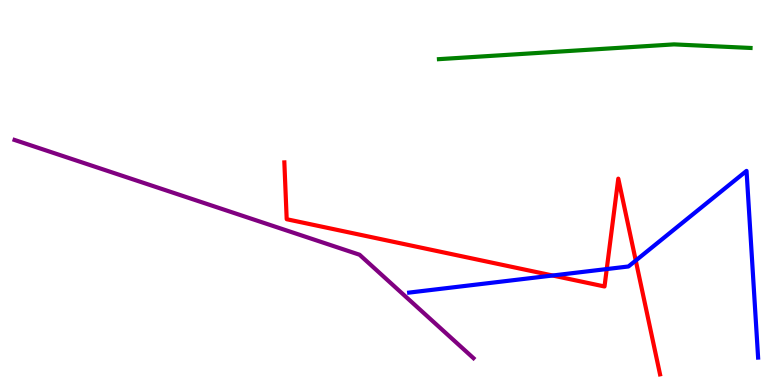[{'lines': ['blue', 'red'], 'intersections': [{'x': 7.13, 'y': 2.84}, {'x': 7.83, 'y': 3.01}, {'x': 8.2, 'y': 3.23}]}, {'lines': ['green', 'red'], 'intersections': []}, {'lines': ['purple', 'red'], 'intersections': []}, {'lines': ['blue', 'green'], 'intersections': []}, {'lines': ['blue', 'purple'], 'intersections': []}, {'lines': ['green', 'purple'], 'intersections': []}]